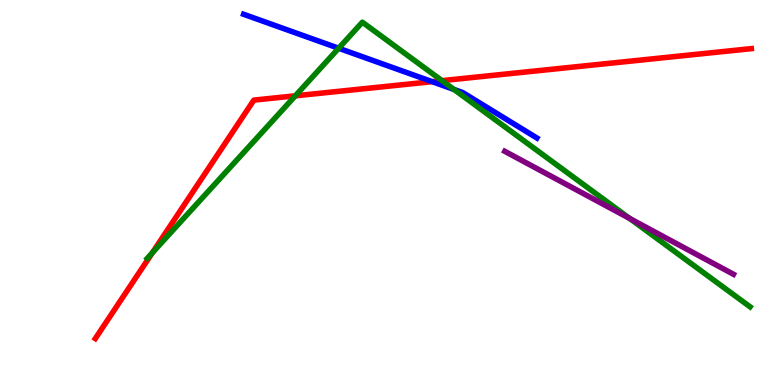[{'lines': ['blue', 'red'], 'intersections': [{'x': 5.58, 'y': 7.88}]}, {'lines': ['green', 'red'], 'intersections': [{'x': 1.97, 'y': 3.43}, {'x': 3.81, 'y': 7.51}, {'x': 5.7, 'y': 7.91}]}, {'lines': ['purple', 'red'], 'intersections': []}, {'lines': ['blue', 'green'], 'intersections': [{'x': 4.37, 'y': 8.75}, {'x': 5.86, 'y': 7.68}]}, {'lines': ['blue', 'purple'], 'intersections': []}, {'lines': ['green', 'purple'], 'intersections': [{'x': 8.13, 'y': 4.32}]}]